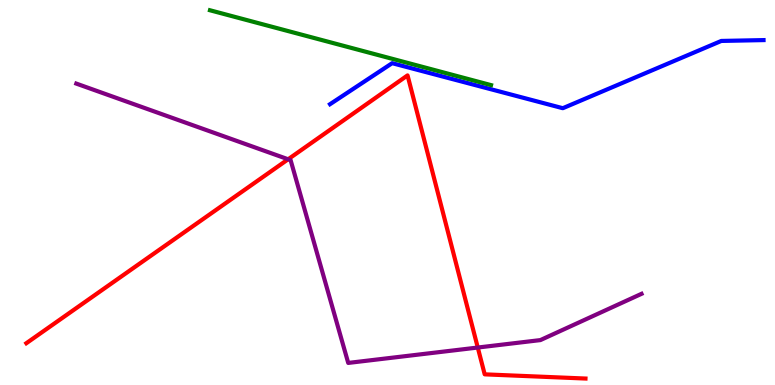[{'lines': ['blue', 'red'], 'intersections': []}, {'lines': ['green', 'red'], 'intersections': []}, {'lines': ['purple', 'red'], 'intersections': [{'x': 3.72, 'y': 5.86}, {'x': 6.16, 'y': 0.973}]}, {'lines': ['blue', 'green'], 'intersections': []}, {'lines': ['blue', 'purple'], 'intersections': []}, {'lines': ['green', 'purple'], 'intersections': []}]